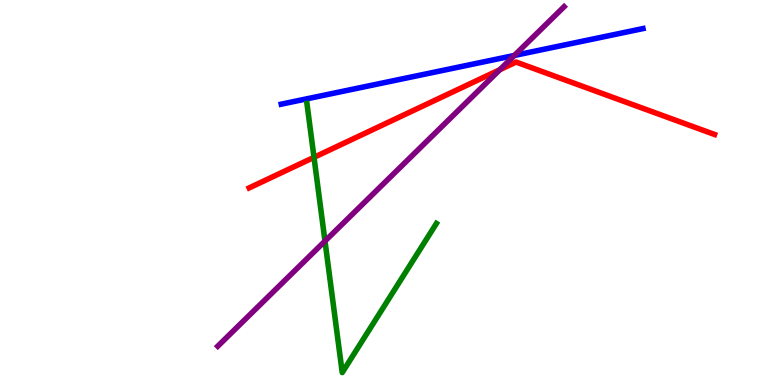[{'lines': ['blue', 'red'], 'intersections': []}, {'lines': ['green', 'red'], 'intersections': [{'x': 4.05, 'y': 5.91}]}, {'lines': ['purple', 'red'], 'intersections': [{'x': 6.45, 'y': 8.19}]}, {'lines': ['blue', 'green'], 'intersections': []}, {'lines': ['blue', 'purple'], 'intersections': [{'x': 6.64, 'y': 8.56}]}, {'lines': ['green', 'purple'], 'intersections': [{'x': 4.19, 'y': 3.74}]}]